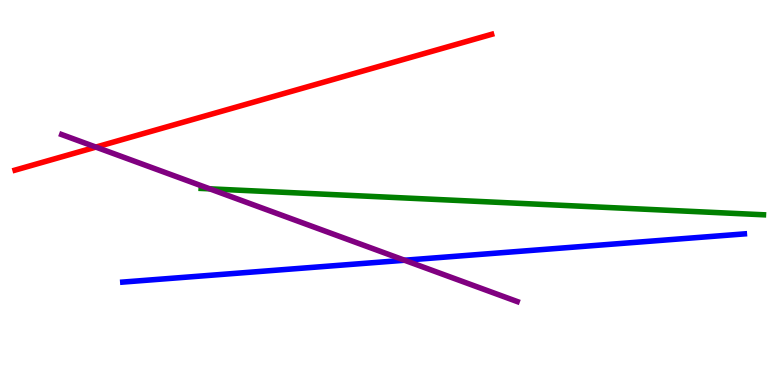[{'lines': ['blue', 'red'], 'intersections': []}, {'lines': ['green', 'red'], 'intersections': []}, {'lines': ['purple', 'red'], 'intersections': [{'x': 1.24, 'y': 6.18}]}, {'lines': ['blue', 'green'], 'intersections': []}, {'lines': ['blue', 'purple'], 'intersections': [{'x': 5.22, 'y': 3.24}]}, {'lines': ['green', 'purple'], 'intersections': [{'x': 2.71, 'y': 5.1}]}]